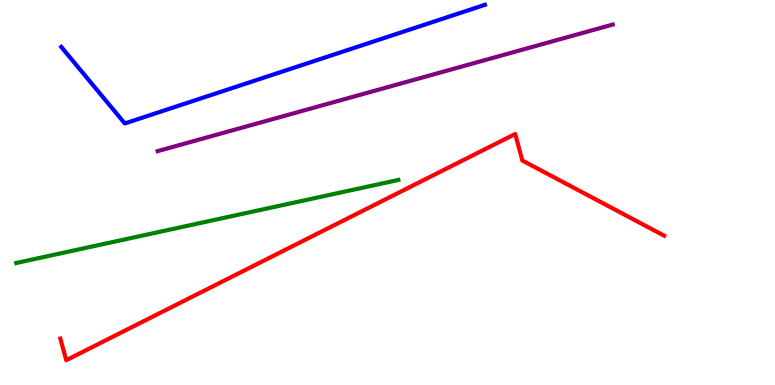[{'lines': ['blue', 'red'], 'intersections': []}, {'lines': ['green', 'red'], 'intersections': []}, {'lines': ['purple', 'red'], 'intersections': []}, {'lines': ['blue', 'green'], 'intersections': []}, {'lines': ['blue', 'purple'], 'intersections': []}, {'lines': ['green', 'purple'], 'intersections': []}]